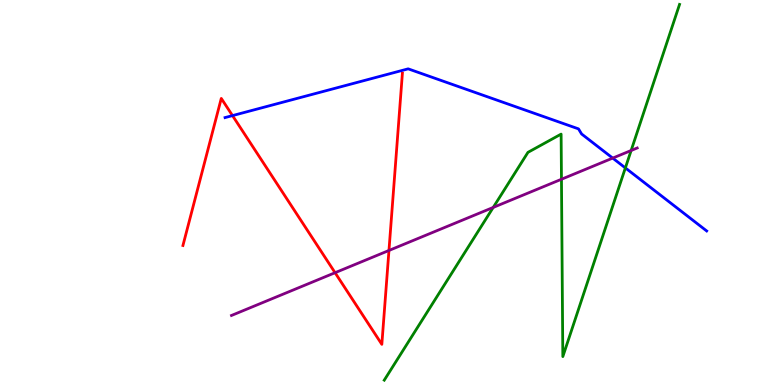[{'lines': ['blue', 'red'], 'intersections': [{'x': 3.0, 'y': 7.0}]}, {'lines': ['green', 'red'], 'intersections': []}, {'lines': ['purple', 'red'], 'intersections': [{'x': 4.32, 'y': 2.92}, {'x': 5.02, 'y': 3.49}]}, {'lines': ['blue', 'green'], 'intersections': [{'x': 8.07, 'y': 5.64}]}, {'lines': ['blue', 'purple'], 'intersections': [{'x': 7.91, 'y': 5.89}]}, {'lines': ['green', 'purple'], 'intersections': [{'x': 6.36, 'y': 4.61}, {'x': 7.24, 'y': 5.34}, {'x': 8.14, 'y': 6.09}]}]